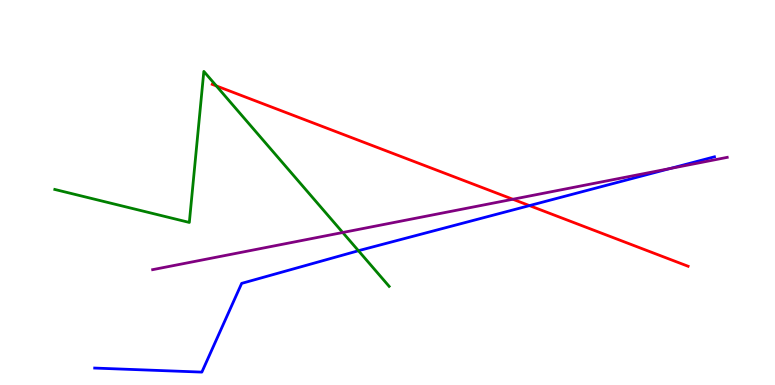[{'lines': ['blue', 'red'], 'intersections': [{'x': 6.83, 'y': 4.66}]}, {'lines': ['green', 'red'], 'intersections': [{'x': 2.79, 'y': 7.77}]}, {'lines': ['purple', 'red'], 'intersections': [{'x': 6.62, 'y': 4.82}]}, {'lines': ['blue', 'green'], 'intersections': [{'x': 4.63, 'y': 3.49}]}, {'lines': ['blue', 'purple'], 'intersections': [{'x': 8.65, 'y': 5.62}]}, {'lines': ['green', 'purple'], 'intersections': [{'x': 4.42, 'y': 3.96}]}]